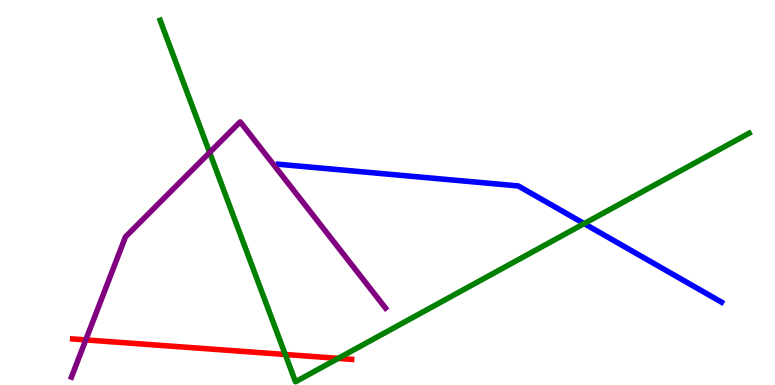[{'lines': ['blue', 'red'], 'intersections': []}, {'lines': ['green', 'red'], 'intersections': [{'x': 3.68, 'y': 0.792}, {'x': 4.36, 'y': 0.692}]}, {'lines': ['purple', 'red'], 'intersections': [{'x': 1.11, 'y': 1.17}]}, {'lines': ['blue', 'green'], 'intersections': [{'x': 7.54, 'y': 4.19}]}, {'lines': ['blue', 'purple'], 'intersections': []}, {'lines': ['green', 'purple'], 'intersections': [{'x': 2.71, 'y': 6.04}]}]